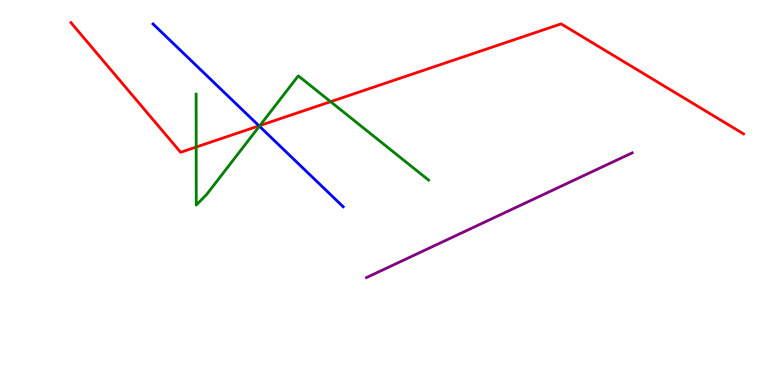[{'lines': ['blue', 'red'], 'intersections': [{'x': 3.34, 'y': 6.73}]}, {'lines': ['green', 'red'], 'intersections': [{'x': 2.53, 'y': 6.18}, {'x': 3.35, 'y': 6.74}, {'x': 4.27, 'y': 7.36}]}, {'lines': ['purple', 'red'], 'intersections': []}, {'lines': ['blue', 'green'], 'intersections': [{'x': 3.35, 'y': 6.72}]}, {'lines': ['blue', 'purple'], 'intersections': []}, {'lines': ['green', 'purple'], 'intersections': []}]